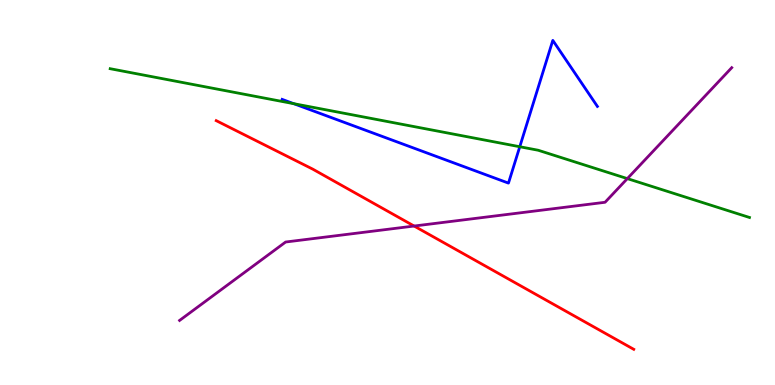[{'lines': ['blue', 'red'], 'intersections': []}, {'lines': ['green', 'red'], 'intersections': []}, {'lines': ['purple', 'red'], 'intersections': [{'x': 5.34, 'y': 4.13}]}, {'lines': ['blue', 'green'], 'intersections': [{'x': 3.79, 'y': 7.31}, {'x': 6.71, 'y': 6.19}]}, {'lines': ['blue', 'purple'], 'intersections': []}, {'lines': ['green', 'purple'], 'intersections': [{'x': 8.09, 'y': 5.36}]}]